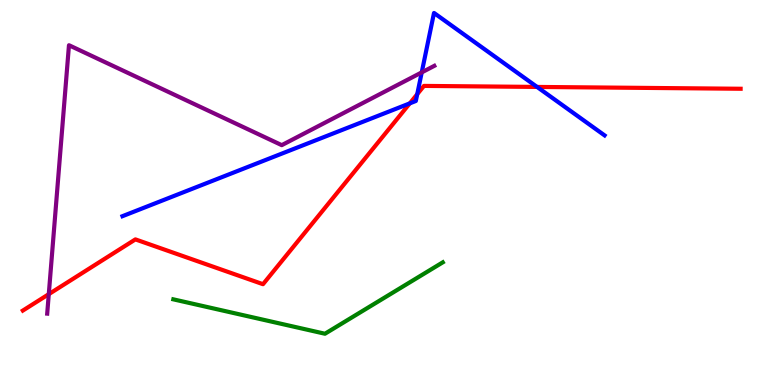[{'lines': ['blue', 'red'], 'intersections': [{'x': 5.29, 'y': 7.32}, {'x': 5.38, 'y': 7.55}, {'x': 6.93, 'y': 7.74}]}, {'lines': ['green', 'red'], 'intersections': []}, {'lines': ['purple', 'red'], 'intersections': [{'x': 0.629, 'y': 2.36}]}, {'lines': ['blue', 'green'], 'intersections': []}, {'lines': ['blue', 'purple'], 'intersections': [{'x': 5.44, 'y': 8.12}]}, {'lines': ['green', 'purple'], 'intersections': []}]